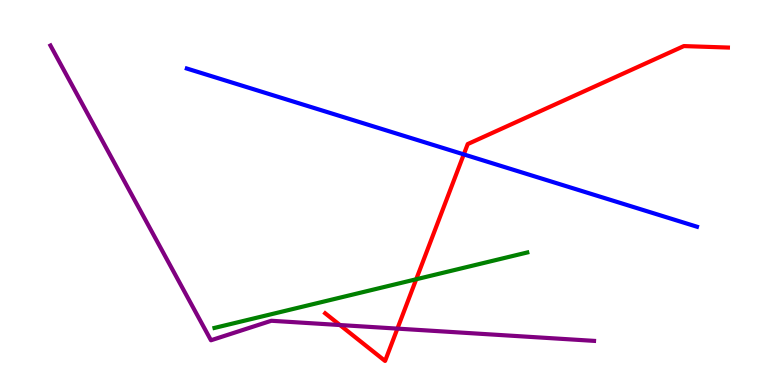[{'lines': ['blue', 'red'], 'intersections': [{'x': 5.98, 'y': 5.99}]}, {'lines': ['green', 'red'], 'intersections': [{'x': 5.37, 'y': 2.75}]}, {'lines': ['purple', 'red'], 'intersections': [{'x': 4.39, 'y': 1.56}, {'x': 5.13, 'y': 1.46}]}, {'lines': ['blue', 'green'], 'intersections': []}, {'lines': ['blue', 'purple'], 'intersections': []}, {'lines': ['green', 'purple'], 'intersections': []}]